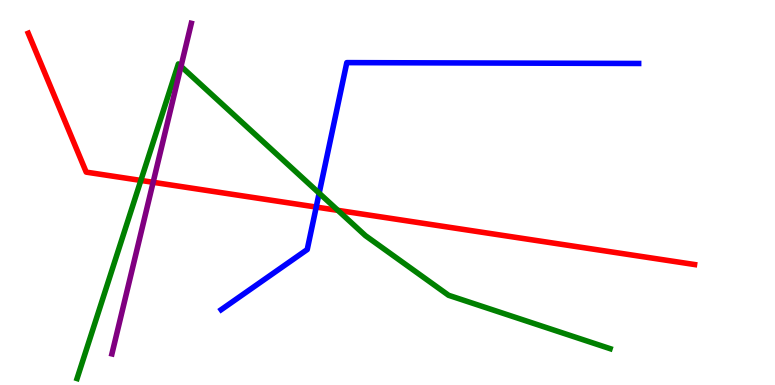[{'lines': ['blue', 'red'], 'intersections': [{'x': 4.08, 'y': 4.62}]}, {'lines': ['green', 'red'], 'intersections': [{'x': 1.82, 'y': 5.31}, {'x': 4.36, 'y': 4.54}]}, {'lines': ['purple', 'red'], 'intersections': [{'x': 1.98, 'y': 5.26}]}, {'lines': ['blue', 'green'], 'intersections': [{'x': 4.12, 'y': 4.98}]}, {'lines': ['blue', 'purple'], 'intersections': []}, {'lines': ['green', 'purple'], 'intersections': [{'x': 2.34, 'y': 8.28}]}]